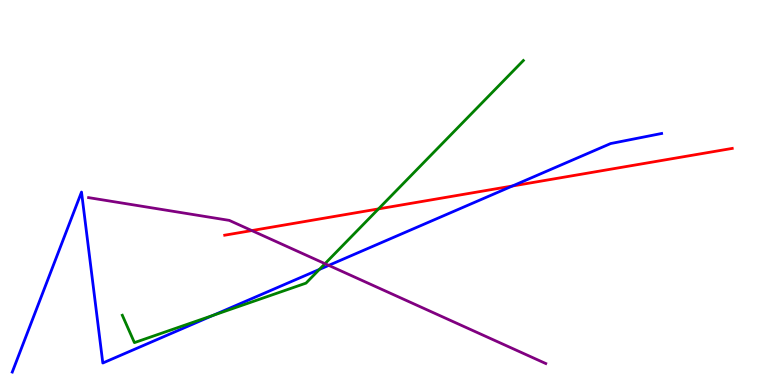[{'lines': ['blue', 'red'], 'intersections': [{'x': 6.61, 'y': 5.17}]}, {'lines': ['green', 'red'], 'intersections': [{'x': 4.88, 'y': 4.57}]}, {'lines': ['purple', 'red'], 'intersections': [{'x': 3.25, 'y': 4.01}]}, {'lines': ['blue', 'green'], 'intersections': [{'x': 2.75, 'y': 1.81}, {'x': 4.12, 'y': 3.0}]}, {'lines': ['blue', 'purple'], 'intersections': [{'x': 4.24, 'y': 3.11}]}, {'lines': ['green', 'purple'], 'intersections': [{'x': 4.19, 'y': 3.15}]}]